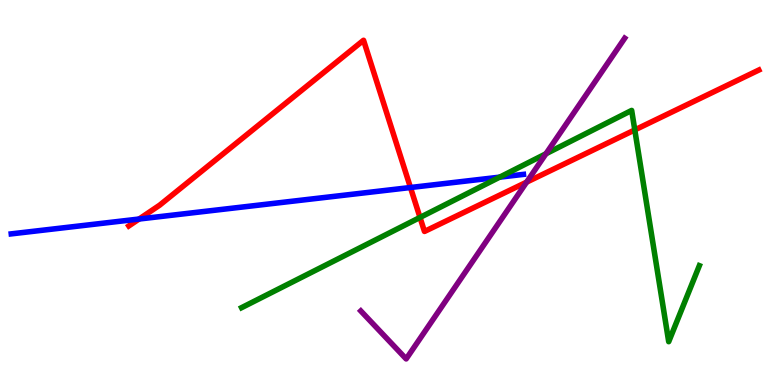[{'lines': ['blue', 'red'], 'intersections': [{'x': 1.79, 'y': 4.31}, {'x': 5.3, 'y': 5.13}]}, {'lines': ['green', 'red'], 'intersections': [{'x': 5.42, 'y': 4.35}, {'x': 8.19, 'y': 6.63}]}, {'lines': ['purple', 'red'], 'intersections': [{'x': 6.8, 'y': 5.27}]}, {'lines': ['blue', 'green'], 'intersections': [{'x': 6.45, 'y': 5.4}]}, {'lines': ['blue', 'purple'], 'intersections': []}, {'lines': ['green', 'purple'], 'intersections': [{'x': 7.04, 'y': 6.01}]}]